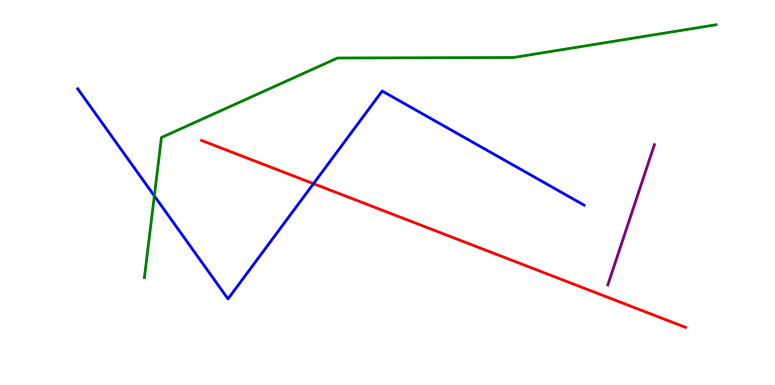[{'lines': ['blue', 'red'], 'intersections': [{'x': 4.05, 'y': 5.23}]}, {'lines': ['green', 'red'], 'intersections': []}, {'lines': ['purple', 'red'], 'intersections': []}, {'lines': ['blue', 'green'], 'intersections': [{'x': 1.99, 'y': 4.91}]}, {'lines': ['blue', 'purple'], 'intersections': []}, {'lines': ['green', 'purple'], 'intersections': []}]